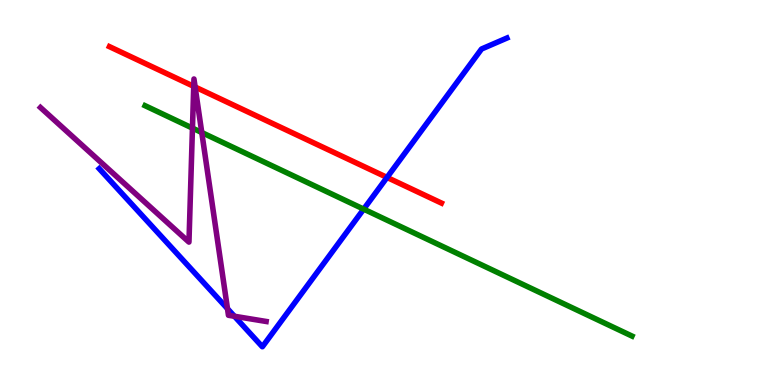[{'lines': ['blue', 'red'], 'intersections': [{'x': 4.99, 'y': 5.39}]}, {'lines': ['green', 'red'], 'intersections': []}, {'lines': ['purple', 'red'], 'intersections': [{'x': 2.5, 'y': 7.76}, {'x': 2.52, 'y': 7.74}]}, {'lines': ['blue', 'green'], 'intersections': [{'x': 4.69, 'y': 4.57}]}, {'lines': ['blue', 'purple'], 'intersections': [{'x': 2.94, 'y': 1.98}, {'x': 3.02, 'y': 1.79}]}, {'lines': ['green', 'purple'], 'intersections': [{'x': 2.48, 'y': 6.67}, {'x': 2.6, 'y': 6.56}]}]